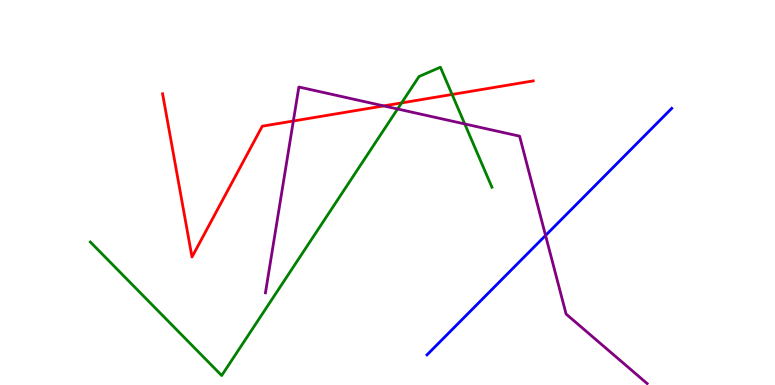[{'lines': ['blue', 'red'], 'intersections': []}, {'lines': ['green', 'red'], 'intersections': [{'x': 5.18, 'y': 7.33}, {'x': 5.83, 'y': 7.55}]}, {'lines': ['purple', 'red'], 'intersections': [{'x': 3.79, 'y': 6.86}, {'x': 4.95, 'y': 7.25}]}, {'lines': ['blue', 'green'], 'intersections': []}, {'lines': ['blue', 'purple'], 'intersections': [{'x': 7.04, 'y': 3.88}]}, {'lines': ['green', 'purple'], 'intersections': [{'x': 5.13, 'y': 7.17}, {'x': 6.0, 'y': 6.78}]}]